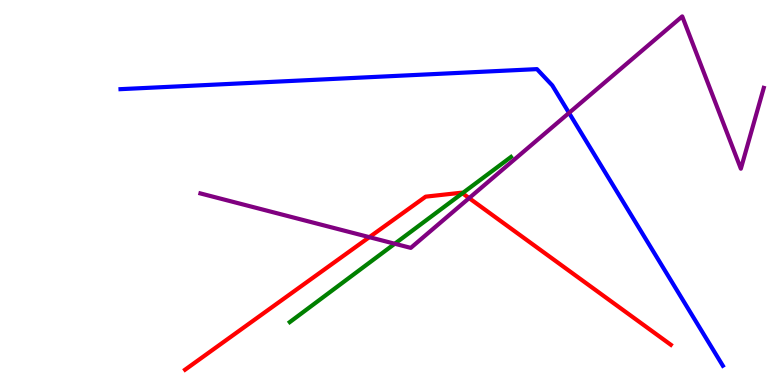[{'lines': ['blue', 'red'], 'intersections': []}, {'lines': ['green', 'red'], 'intersections': [{'x': 5.97, 'y': 4.98}]}, {'lines': ['purple', 'red'], 'intersections': [{'x': 4.77, 'y': 3.84}, {'x': 6.05, 'y': 4.85}]}, {'lines': ['blue', 'green'], 'intersections': []}, {'lines': ['blue', 'purple'], 'intersections': [{'x': 7.34, 'y': 7.07}]}, {'lines': ['green', 'purple'], 'intersections': [{'x': 5.09, 'y': 3.67}]}]